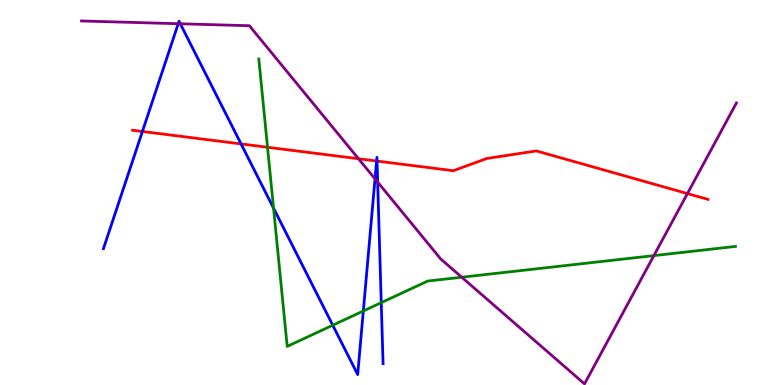[{'lines': ['blue', 'red'], 'intersections': [{'x': 1.84, 'y': 6.59}, {'x': 3.11, 'y': 6.26}, {'x': 4.86, 'y': 5.82}, {'x': 4.87, 'y': 5.82}]}, {'lines': ['green', 'red'], 'intersections': [{'x': 3.45, 'y': 6.18}]}, {'lines': ['purple', 'red'], 'intersections': [{'x': 4.63, 'y': 5.88}, {'x': 8.87, 'y': 4.97}]}, {'lines': ['blue', 'green'], 'intersections': [{'x': 3.53, 'y': 4.59}, {'x': 4.29, 'y': 1.55}, {'x': 4.69, 'y': 1.92}, {'x': 4.92, 'y': 2.14}]}, {'lines': ['blue', 'purple'], 'intersections': [{'x': 2.3, 'y': 9.38}, {'x': 2.33, 'y': 9.38}, {'x': 4.84, 'y': 5.35}, {'x': 4.87, 'y': 5.27}]}, {'lines': ['green', 'purple'], 'intersections': [{'x': 5.96, 'y': 2.8}, {'x': 8.44, 'y': 3.36}]}]